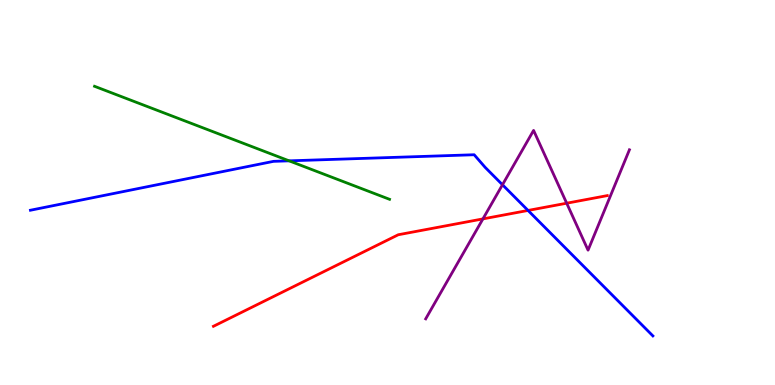[{'lines': ['blue', 'red'], 'intersections': [{'x': 6.81, 'y': 4.53}]}, {'lines': ['green', 'red'], 'intersections': []}, {'lines': ['purple', 'red'], 'intersections': [{'x': 6.23, 'y': 4.31}, {'x': 7.31, 'y': 4.72}]}, {'lines': ['blue', 'green'], 'intersections': [{'x': 3.73, 'y': 5.82}]}, {'lines': ['blue', 'purple'], 'intersections': [{'x': 6.48, 'y': 5.2}]}, {'lines': ['green', 'purple'], 'intersections': []}]